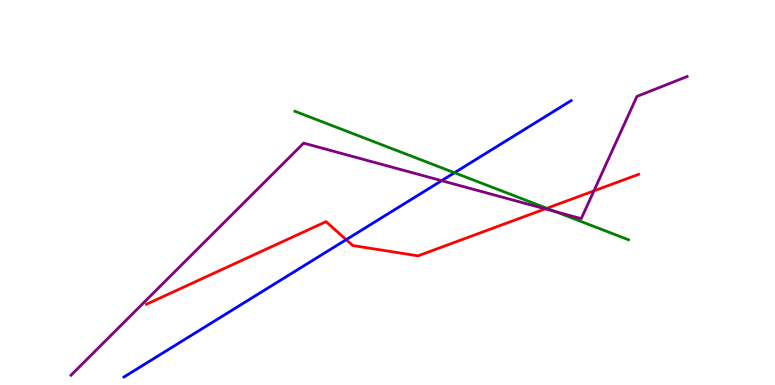[{'lines': ['blue', 'red'], 'intersections': [{'x': 4.47, 'y': 3.78}]}, {'lines': ['green', 'red'], 'intersections': [{'x': 7.06, 'y': 4.59}]}, {'lines': ['purple', 'red'], 'intersections': [{'x': 7.04, 'y': 4.58}, {'x': 7.66, 'y': 5.04}]}, {'lines': ['blue', 'green'], 'intersections': [{'x': 5.86, 'y': 5.51}]}, {'lines': ['blue', 'purple'], 'intersections': [{'x': 5.7, 'y': 5.31}]}, {'lines': ['green', 'purple'], 'intersections': [{'x': 7.17, 'y': 4.5}]}]